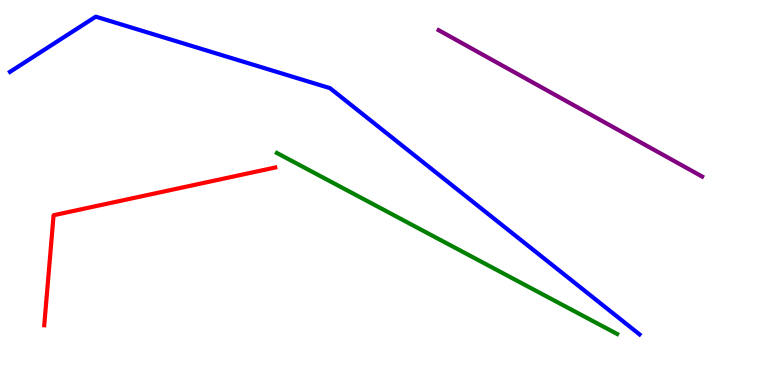[{'lines': ['blue', 'red'], 'intersections': []}, {'lines': ['green', 'red'], 'intersections': []}, {'lines': ['purple', 'red'], 'intersections': []}, {'lines': ['blue', 'green'], 'intersections': []}, {'lines': ['blue', 'purple'], 'intersections': []}, {'lines': ['green', 'purple'], 'intersections': []}]